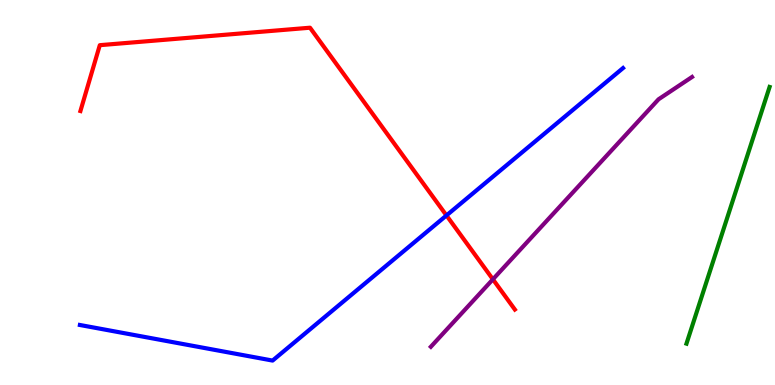[{'lines': ['blue', 'red'], 'intersections': [{'x': 5.76, 'y': 4.4}]}, {'lines': ['green', 'red'], 'intersections': []}, {'lines': ['purple', 'red'], 'intersections': [{'x': 6.36, 'y': 2.74}]}, {'lines': ['blue', 'green'], 'intersections': []}, {'lines': ['blue', 'purple'], 'intersections': []}, {'lines': ['green', 'purple'], 'intersections': []}]